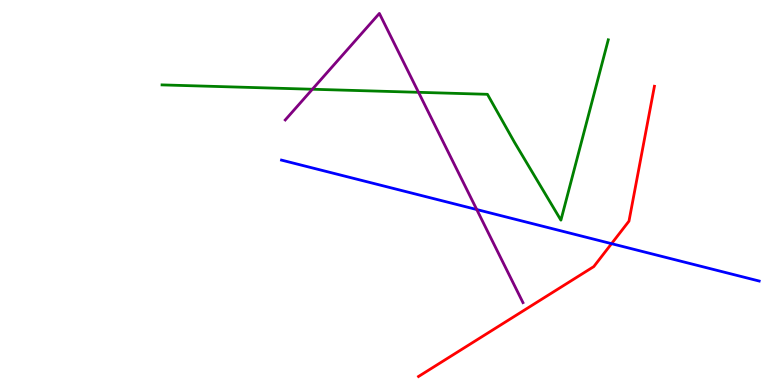[{'lines': ['blue', 'red'], 'intersections': [{'x': 7.89, 'y': 3.67}]}, {'lines': ['green', 'red'], 'intersections': []}, {'lines': ['purple', 'red'], 'intersections': []}, {'lines': ['blue', 'green'], 'intersections': []}, {'lines': ['blue', 'purple'], 'intersections': [{'x': 6.15, 'y': 4.56}]}, {'lines': ['green', 'purple'], 'intersections': [{'x': 4.03, 'y': 7.68}, {'x': 5.4, 'y': 7.6}]}]